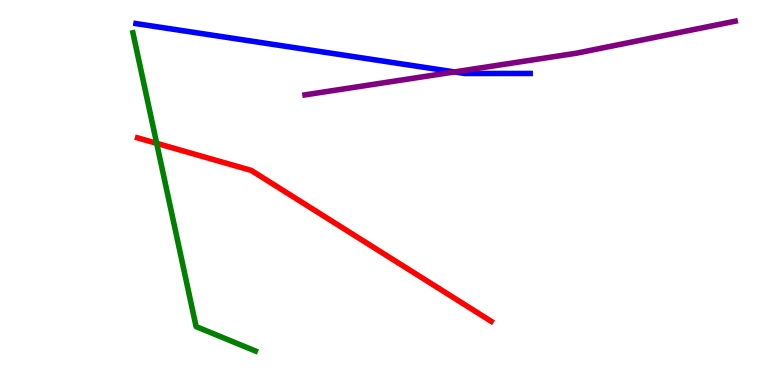[{'lines': ['blue', 'red'], 'intersections': []}, {'lines': ['green', 'red'], 'intersections': [{'x': 2.02, 'y': 6.28}]}, {'lines': ['purple', 'red'], 'intersections': []}, {'lines': ['blue', 'green'], 'intersections': []}, {'lines': ['blue', 'purple'], 'intersections': [{'x': 5.86, 'y': 8.13}]}, {'lines': ['green', 'purple'], 'intersections': []}]